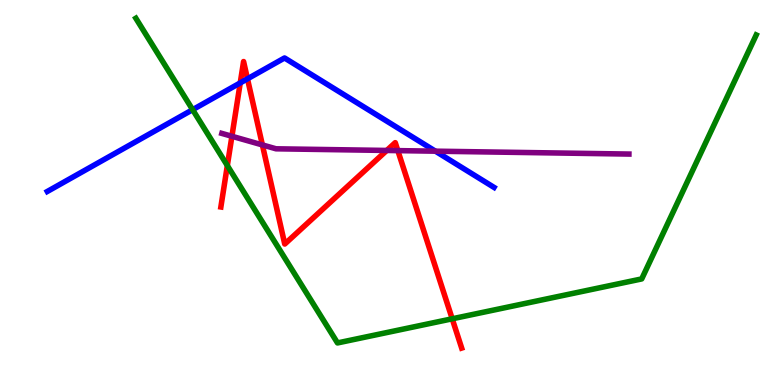[{'lines': ['blue', 'red'], 'intersections': [{'x': 3.1, 'y': 7.85}, {'x': 3.19, 'y': 7.95}]}, {'lines': ['green', 'red'], 'intersections': [{'x': 2.93, 'y': 5.7}, {'x': 5.84, 'y': 1.72}]}, {'lines': ['purple', 'red'], 'intersections': [{'x': 2.99, 'y': 6.46}, {'x': 3.39, 'y': 6.24}, {'x': 4.99, 'y': 6.09}, {'x': 5.13, 'y': 6.09}]}, {'lines': ['blue', 'green'], 'intersections': [{'x': 2.49, 'y': 7.15}]}, {'lines': ['blue', 'purple'], 'intersections': [{'x': 5.62, 'y': 6.07}]}, {'lines': ['green', 'purple'], 'intersections': []}]